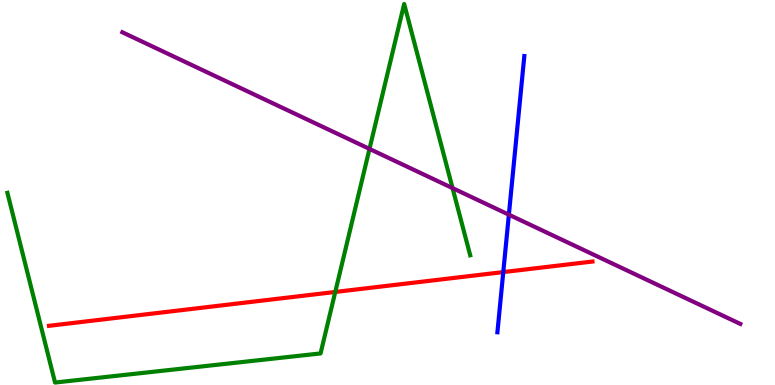[{'lines': ['blue', 'red'], 'intersections': [{'x': 6.49, 'y': 2.93}]}, {'lines': ['green', 'red'], 'intersections': [{'x': 4.33, 'y': 2.42}]}, {'lines': ['purple', 'red'], 'intersections': []}, {'lines': ['blue', 'green'], 'intersections': []}, {'lines': ['blue', 'purple'], 'intersections': [{'x': 6.57, 'y': 4.42}]}, {'lines': ['green', 'purple'], 'intersections': [{'x': 4.77, 'y': 6.13}, {'x': 5.84, 'y': 5.11}]}]